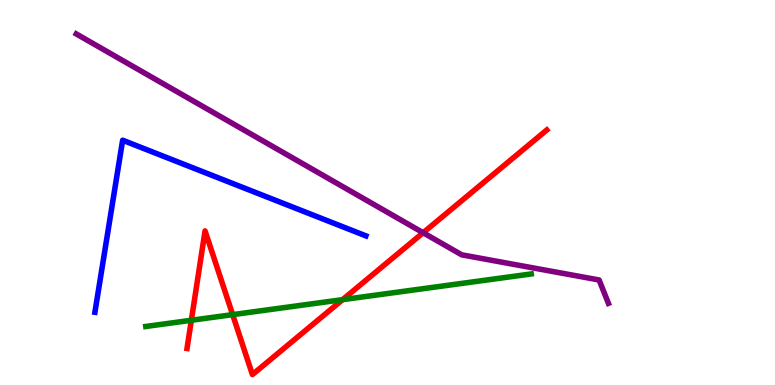[{'lines': ['blue', 'red'], 'intersections': []}, {'lines': ['green', 'red'], 'intersections': [{'x': 2.47, 'y': 1.68}, {'x': 3.0, 'y': 1.83}, {'x': 4.42, 'y': 2.22}]}, {'lines': ['purple', 'red'], 'intersections': [{'x': 5.46, 'y': 3.96}]}, {'lines': ['blue', 'green'], 'intersections': []}, {'lines': ['blue', 'purple'], 'intersections': []}, {'lines': ['green', 'purple'], 'intersections': []}]